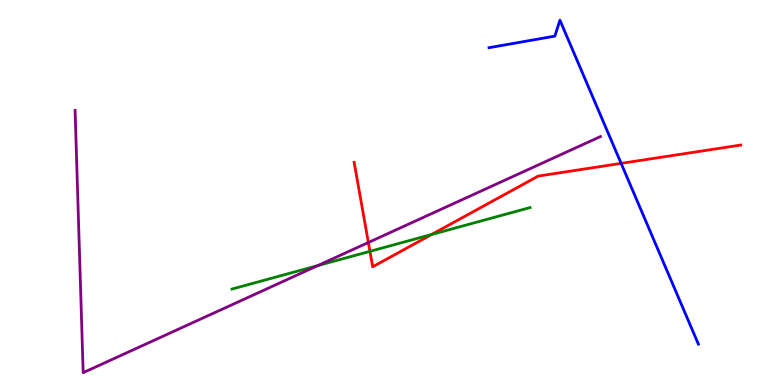[{'lines': ['blue', 'red'], 'intersections': [{'x': 8.01, 'y': 5.76}]}, {'lines': ['green', 'red'], 'intersections': [{'x': 4.77, 'y': 3.47}, {'x': 5.57, 'y': 3.91}]}, {'lines': ['purple', 'red'], 'intersections': [{'x': 4.75, 'y': 3.7}]}, {'lines': ['blue', 'green'], 'intersections': []}, {'lines': ['blue', 'purple'], 'intersections': []}, {'lines': ['green', 'purple'], 'intersections': [{'x': 4.1, 'y': 3.1}]}]